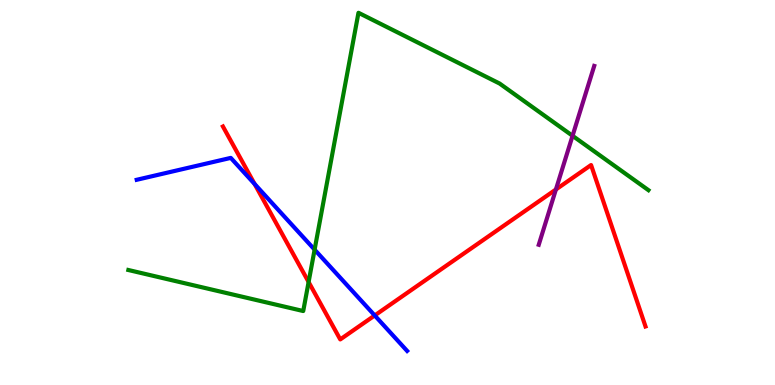[{'lines': ['blue', 'red'], 'intersections': [{'x': 3.29, 'y': 5.22}, {'x': 4.84, 'y': 1.81}]}, {'lines': ['green', 'red'], 'intersections': [{'x': 3.98, 'y': 2.68}]}, {'lines': ['purple', 'red'], 'intersections': [{'x': 7.17, 'y': 5.08}]}, {'lines': ['blue', 'green'], 'intersections': [{'x': 4.06, 'y': 3.52}]}, {'lines': ['blue', 'purple'], 'intersections': []}, {'lines': ['green', 'purple'], 'intersections': [{'x': 7.39, 'y': 6.47}]}]